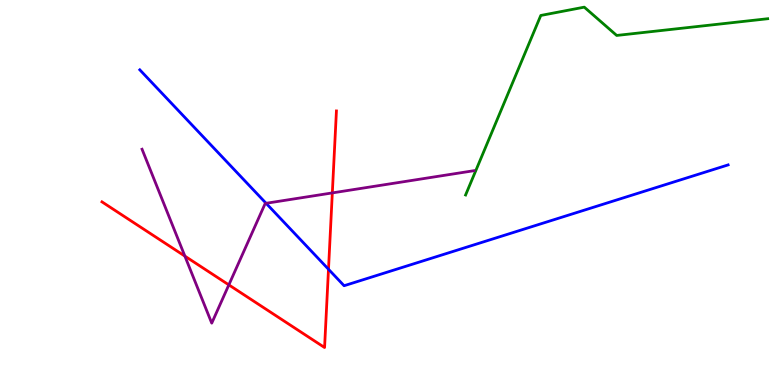[{'lines': ['blue', 'red'], 'intersections': [{'x': 4.24, 'y': 3.01}]}, {'lines': ['green', 'red'], 'intersections': []}, {'lines': ['purple', 'red'], 'intersections': [{'x': 2.39, 'y': 3.35}, {'x': 2.95, 'y': 2.6}, {'x': 4.29, 'y': 4.99}]}, {'lines': ['blue', 'green'], 'intersections': []}, {'lines': ['blue', 'purple'], 'intersections': [{'x': 3.43, 'y': 4.72}]}, {'lines': ['green', 'purple'], 'intersections': []}]